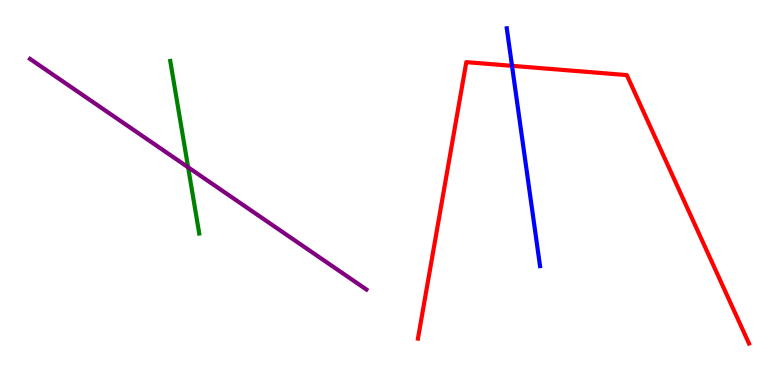[{'lines': ['blue', 'red'], 'intersections': [{'x': 6.61, 'y': 8.29}]}, {'lines': ['green', 'red'], 'intersections': []}, {'lines': ['purple', 'red'], 'intersections': []}, {'lines': ['blue', 'green'], 'intersections': []}, {'lines': ['blue', 'purple'], 'intersections': []}, {'lines': ['green', 'purple'], 'intersections': [{'x': 2.43, 'y': 5.65}]}]